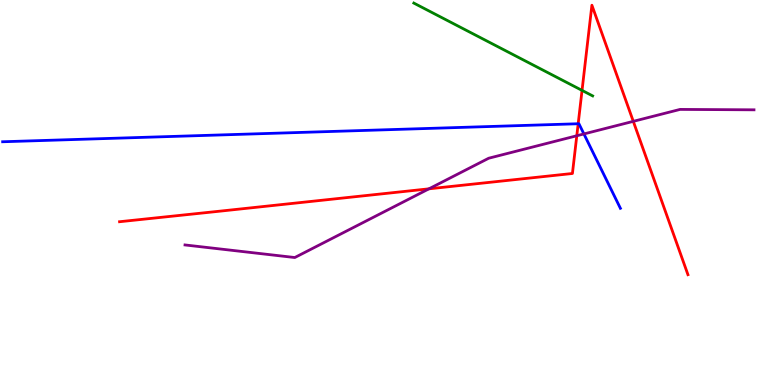[{'lines': ['blue', 'red'], 'intersections': [{'x': 7.46, 'y': 6.79}]}, {'lines': ['green', 'red'], 'intersections': [{'x': 7.51, 'y': 7.65}]}, {'lines': ['purple', 'red'], 'intersections': [{'x': 5.54, 'y': 5.1}, {'x': 7.44, 'y': 6.47}, {'x': 8.17, 'y': 6.85}]}, {'lines': ['blue', 'green'], 'intersections': []}, {'lines': ['blue', 'purple'], 'intersections': [{'x': 7.53, 'y': 6.52}]}, {'lines': ['green', 'purple'], 'intersections': []}]